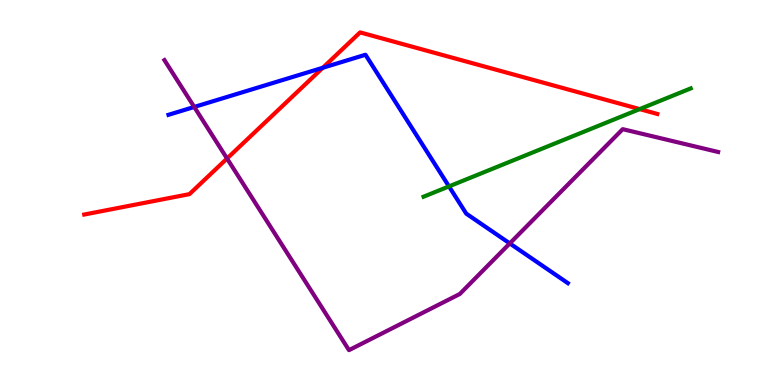[{'lines': ['blue', 'red'], 'intersections': [{'x': 4.16, 'y': 8.24}]}, {'lines': ['green', 'red'], 'intersections': [{'x': 8.25, 'y': 7.17}]}, {'lines': ['purple', 'red'], 'intersections': [{'x': 2.93, 'y': 5.88}]}, {'lines': ['blue', 'green'], 'intersections': [{'x': 5.79, 'y': 5.16}]}, {'lines': ['blue', 'purple'], 'intersections': [{'x': 2.51, 'y': 7.22}, {'x': 6.58, 'y': 3.68}]}, {'lines': ['green', 'purple'], 'intersections': []}]